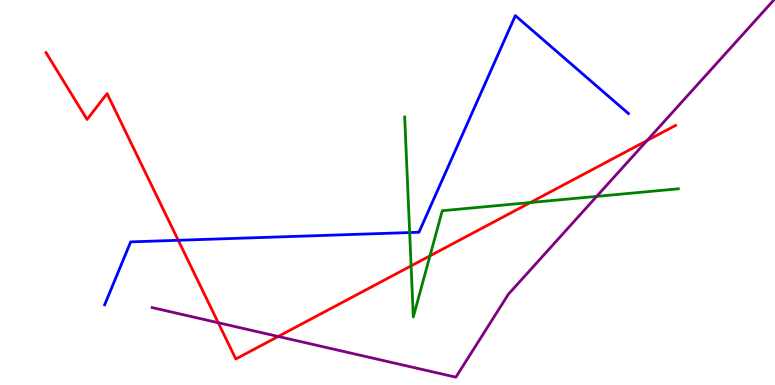[{'lines': ['blue', 'red'], 'intersections': [{'x': 2.3, 'y': 3.76}]}, {'lines': ['green', 'red'], 'intersections': [{'x': 5.3, 'y': 3.09}, {'x': 5.55, 'y': 3.35}, {'x': 6.84, 'y': 4.74}]}, {'lines': ['purple', 'red'], 'intersections': [{'x': 2.82, 'y': 1.62}, {'x': 3.59, 'y': 1.26}, {'x': 8.35, 'y': 6.35}]}, {'lines': ['blue', 'green'], 'intersections': [{'x': 5.29, 'y': 3.96}]}, {'lines': ['blue', 'purple'], 'intersections': []}, {'lines': ['green', 'purple'], 'intersections': [{'x': 7.7, 'y': 4.9}]}]